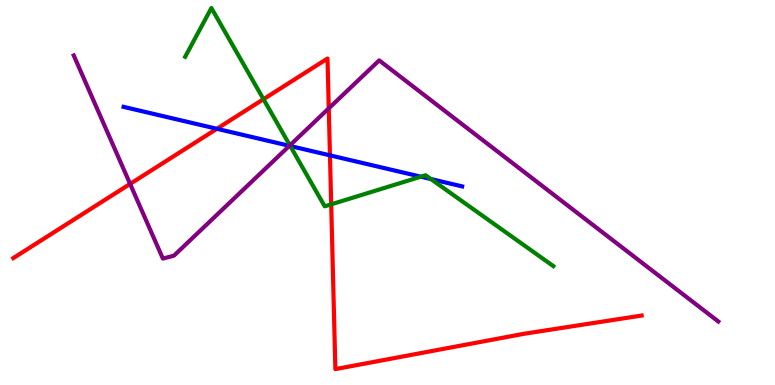[{'lines': ['blue', 'red'], 'intersections': [{'x': 2.8, 'y': 6.65}, {'x': 4.26, 'y': 5.97}]}, {'lines': ['green', 'red'], 'intersections': [{'x': 3.4, 'y': 7.42}, {'x': 4.27, 'y': 4.69}]}, {'lines': ['purple', 'red'], 'intersections': [{'x': 1.68, 'y': 5.22}, {'x': 4.24, 'y': 7.19}]}, {'lines': ['blue', 'green'], 'intersections': [{'x': 3.75, 'y': 6.21}, {'x': 5.43, 'y': 5.41}, {'x': 5.56, 'y': 5.35}]}, {'lines': ['blue', 'purple'], 'intersections': [{'x': 3.73, 'y': 6.21}]}, {'lines': ['green', 'purple'], 'intersections': [{'x': 3.74, 'y': 6.22}]}]